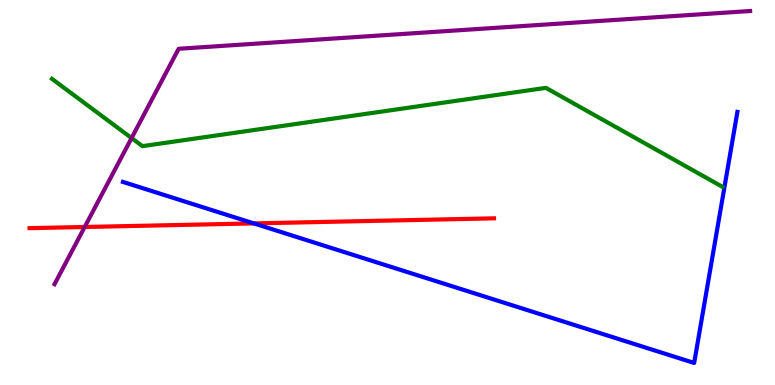[{'lines': ['blue', 'red'], 'intersections': [{'x': 3.28, 'y': 4.2}]}, {'lines': ['green', 'red'], 'intersections': []}, {'lines': ['purple', 'red'], 'intersections': [{'x': 1.09, 'y': 4.1}]}, {'lines': ['blue', 'green'], 'intersections': []}, {'lines': ['blue', 'purple'], 'intersections': []}, {'lines': ['green', 'purple'], 'intersections': [{'x': 1.7, 'y': 6.41}]}]